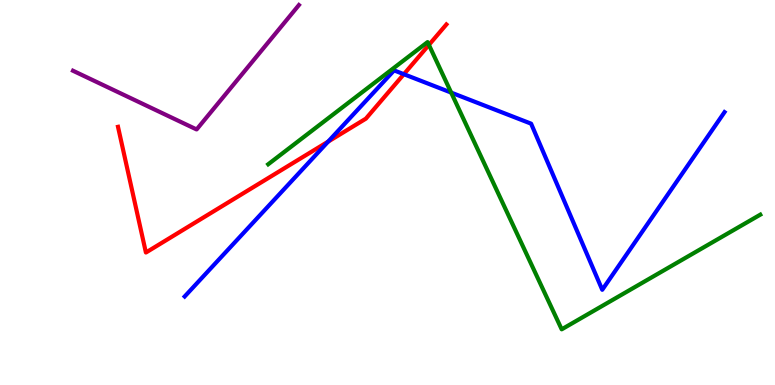[{'lines': ['blue', 'red'], 'intersections': [{'x': 4.23, 'y': 6.32}, {'x': 5.21, 'y': 8.07}]}, {'lines': ['green', 'red'], 'intersections': [{'x': 5.53, 'y': 8.83}]}, {'lines': ['purple', 'red'], 'intersections': []}, {'lines': ['blue', 'green'], 'intersections': [{'x': 5.82, 'y': 7.59}]}, {'lines': ['blue', 'purple'], 'intersections': []}, {'lines': ['green', 'purple'], 'intersections': []}]